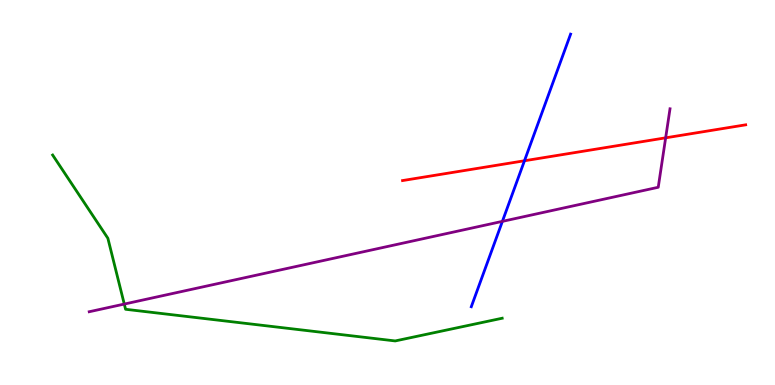[{'lines': ['blue', 'red'], 'intersections': [{'x': 6.77, 'y': 5.82}]}, {'lines': ['green', 'red'], 'intersections': []}, {'lines': ['purple', 'red'], 'intersections': [{'x': 8.59, 'y': 6.42}]}, {'lines': ['blue', 'green'], 'intersections': []}, {'lines': ['blue', 'purple'], 'intersections': [{'x': 6.48, 'y': 4.25}]}, {'lines': ['green', 'purple'], 'intersections': [{'x': 1.6, 'y': 2.1}]}]